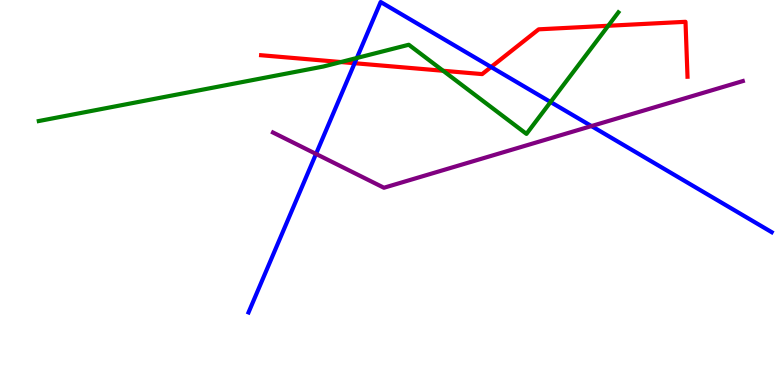[{'lines': ['blue', 'red'], 'intersections': [{'x': 4.58, 'y': 8.36}, {'x': 6.34, 'y': 8.26}]}, {'lines': ['green', 'red'], 'intersections': [{'x': 4.4, 'y': 8.39}, {'x': 5.72, 'y': 8.16}, {'x': 7.85, 'y': 9.33}]}, {'lines': ['purple', 'red'], 'intersections': []}, {'lines': ['blue', 'green'], 'intersections': [{'x': 4.6, 'y': 8.49}, {'x': 7.1, 'y': 7.35}]}, {'lines': ['blue', 'purple'], 'intersections': [{'x': 4.08, 'y': 6.0}, {'x': 7.63, 'y': 6.73}]}, {'lines': ['green', 'purple'], 'intersections': []}]